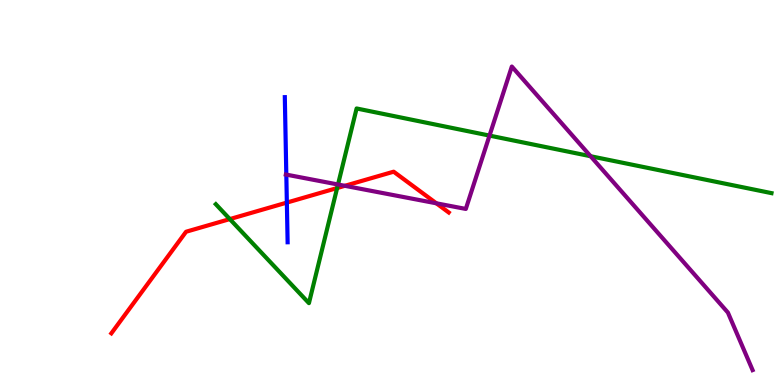[{'lines': ['blue', 'red'], 'intersections': [{'x': 3.7, 'y': 4.74}]}, {'lines': ['green', 'red'], 'intersections': [{'x': 2.97, 'y': 4.31}, {'x': 4.35, 'y': 5.12}]}, {'lines': ['purple', 'red'], 'intersections': [{'x': 4.45, 'y': 5.17}, {'x': 5.63, 'y': 4.72}]}, {'lines': ['blue', 'green'], 'intersections': []}, {'lines': ['blue', 'purple'], 'intersections': [{'x': 3.69, 'y': 5.46}]}, {'lines': ['green', 'purple'], 'intersections': [{'x': 4.36, 'y': 5.21}, {'x': 6.32, 'y': 6.48}, {'x': 7.62, 'y': 5.94}]}]